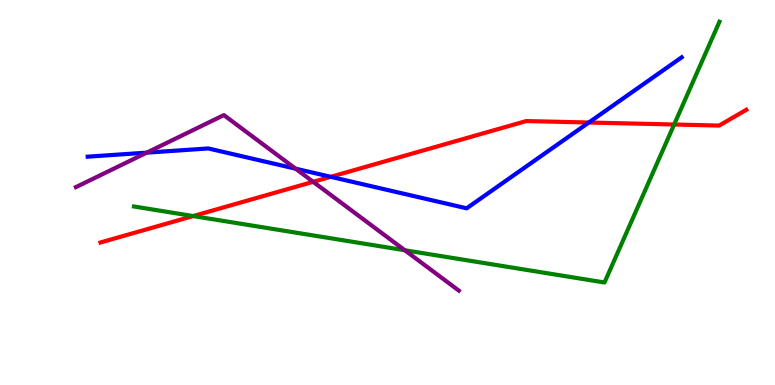[{'lines': ['blue', 'red'], 'intersections': [{'x': 4.27, 'y': 5.41}, {'x': 7.6, 'y': 6.82}]}, {'lines': ['green', 'red'], 'intersections': [{'x': 2.49, 'y': 4.39}, {'x': 8.7, 'y': 6.77}]}, {'lines': ['purple', 'red'], 'intersections': [{'x': 4.04, 'y': 5.28}]}, {'lines': ['blue', 'green'], 'intersections': []}, {'lines': ['blue', 'purple'], 'intersections': [{'x': 1.89, 'y': 6.04}, {'x': 3.81, 'y': 5.62}]}, {'lines': ['green', 'purple'], 'intersections': [{'x': 5.22, 'y': 3.5}]}]